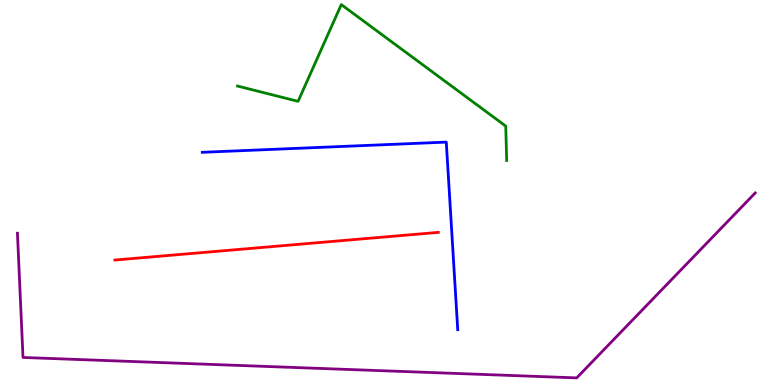[{'lines': ['blue', 'red'], 'intersections': []}, {'lines': ['green', 'red'], 'intersections': []}, {'lines': ['purple', 'red'], 'intersections': []}, {'lines': ['blue', 'green'], 'intersections': []}, {'lines': ['blue', 'purple'], 'intersections': []}, {'lines': ['green', 'purple'], 'intersections': []}]